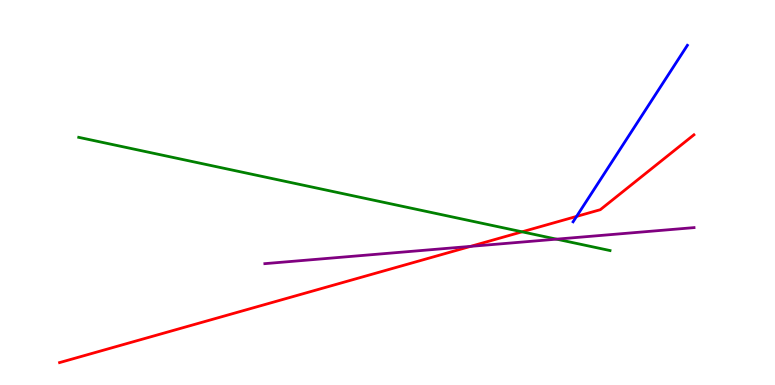[{'lines': ['blue', 'red'], 'intersections': [{'x': 7.44, 'y': 4.38}]}, {'lines': ['green', 'red'], 'intersections': [{'x': 6.74, 'y': 3.98}]}, {'lines': ['purple', 'red'], 'intersections': [{'x': 6.07, 'y': 3.6}]}, {'lines': ['blue', 'green'], 'intersections': []}, {'lines': ['blue', 'purple'], 'intersections': []}, {'lines': ['green', 'purple'], 'intersections': [{'x': 7.18, 'y': 3.79}]}]